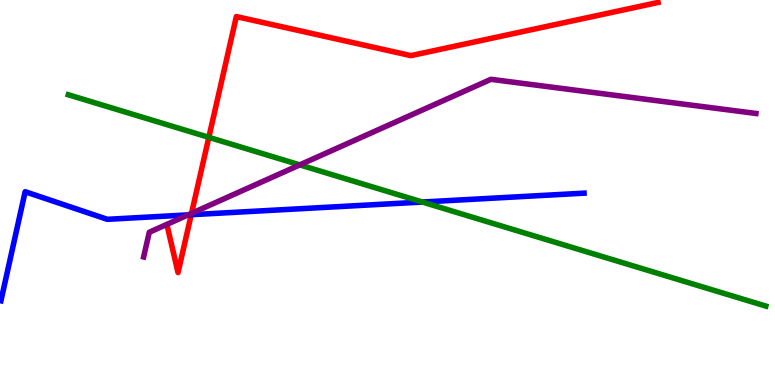[{'lines': ['blue', 'red'], 'intersections': [{'x': 2.47, 'y': 4.42}]}, {'lines': ['green', 'red'], 'intersections': [{'x': 2.69, 'y': 6.43}]}, {'lines': ['purple', 'red'], 'intersections': [{'x': 2.47, 'y': 4.46}]}, {'lines': ['blue', 'green'], 'intersections': [{'x': 5.45, 'y': 4.75}]}, {'lines': ['blue', 'purple'], 'intersections': [{'x': 2.43, 'y': 4.42}]}, {'lines': ['green', 'purple'], 'intersections': [{'x': 3.87, 'y': 5.72}]}]